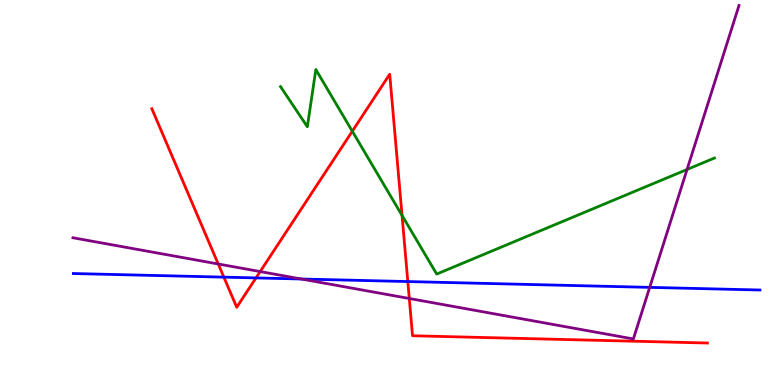[{'lines': ['blue', 'red'], 'intersections': [{'x': 2.89, 'y': 2.8}, {'x': 3.3, 'y': 2.78}, {'x': 5.26, 'y': 2.69}]}, {'lines': ['green', 'red'], 'intersections': [{'x': 4.55, 'y': 6.59}, {'x': 5.19, 'y': 4.41}]}, {'lines': ['purple', 'red'], 'intersections': [{'x': 2.82, 'y': 3.14}, {'x': 3.36, 'y': 2.95}, {'x': 5.28, 'y': 2.25}]}, {'lines': ['blue', 'green'], 'intersections': []}, {'lines': ['blue', 'purple'], 'intersections': [{'x': 3.89, 'y': 2.75}, {'x': 8.38, 'y': 2.54}]}, {'lines': ['green', 'purple'], 'intersections': [{'x': 8.87, 'y': 5.6}]}]